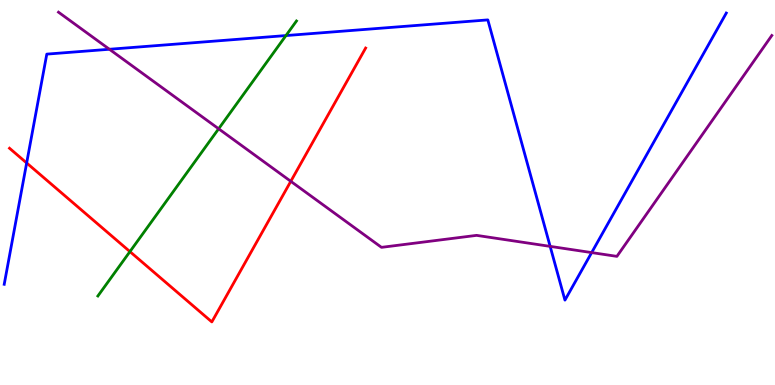[{'lines': ['blue', 'red'], 'intersections': [{'x': 0.344, 'y': 5.77}]}, {'lines': ['green', 'red'], 'intersections': [{'x': 1.68, 'y': 3.46}]}, {'lines': ['purple', 'red'], 'intersections': [{'x': 3.75, 'y': 5.29}]}, {'lines': ['blue', 'green'], 'intersections': [{'x': 3.69, 'y': 9.08}]}, {'lines': ['blue', 'purple'], 'intersections': [{'x': 1.41, 'y': 8.72}, {'x': 7.1, 'y': 3.6}, {'x': 7.63, 'y': 3.44}]}, {'lines': ['green', 'purple'], 'intersections': [{'x': 2.82, 'y': 6.65}]}]